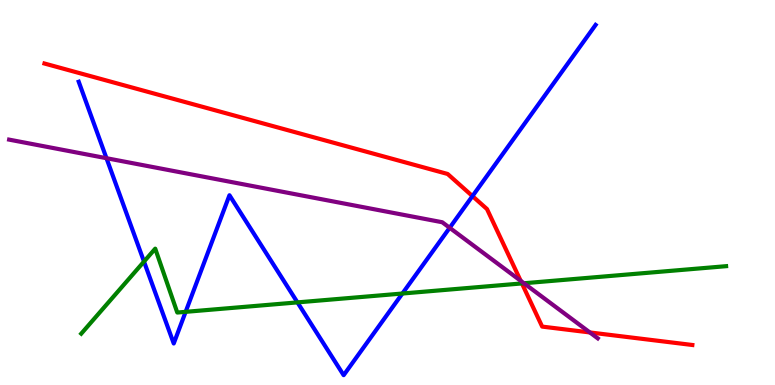[{'lines': ['blue', 'red'], 'intersections': [{'x': 6.1, 'y': 4.91}]}, {'lines': ['green', 'red'], 'intersections': [{'x': 6.73, 'y': 2.64}]}, {'lines': ['purple', 'red'], 'intersections': [{'x': 6.72, 'y': 2.71}, {'x': 7.61, 'y': 1.37}]}, {'lines': ['blue', 'green'], 'intersections': [{'x': 1.86, 'y': 3.21}, {'x': 2.4, 'y': 1.9}, {'x': 3.84, 'y': 2.15}, {'x': 5.19, 'y': 2.38}]}, {'lines': ['blue', 'purple'], 'intersections': [{'x': 1.37, 'y': 5.89}, {'x': 5.8, 'y': 4.08}]}, {'lines': ['green', 'purple'], 'intersections': [{'x': 6.76, 'y': 2.64}]}]